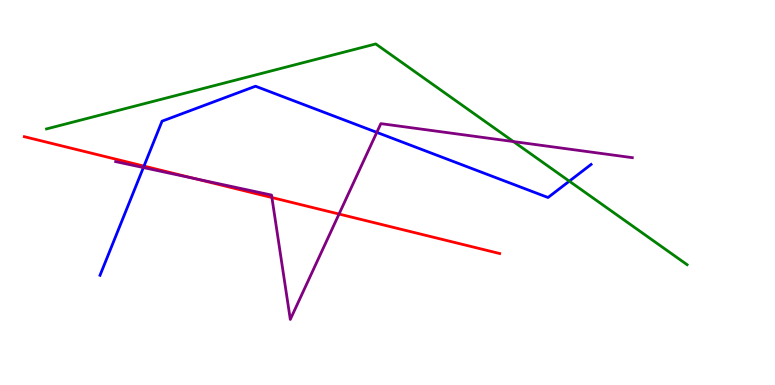[{'lines': ['blue', 'red'], 'intersections': [{'x': 1.86, 'y': 5.69}]}, {'lines': ['green', 'red'], 'intersections': []}, {'lines': ['purple', 'red'], 'intersections': [{'x': 2.52, 'y': 5.36}, {'x': 3.51, 'y': 4.87}, {'x': 4.37, 'y': 4.44}]}, {'lines': ['blue', 'green'], 'intersections': [{'x': 7.35, 'y': 5.29}]}, {'lines': ['blue', 'purple'], 'intersections': [{'x': 1.85, 'y': 5.65}, {'x': 4.86, 'y': 6.56}]}, {'lines': ['green', 'purple'], 'intersections': [{'x': 6.63, 'y': 6.32}]}]